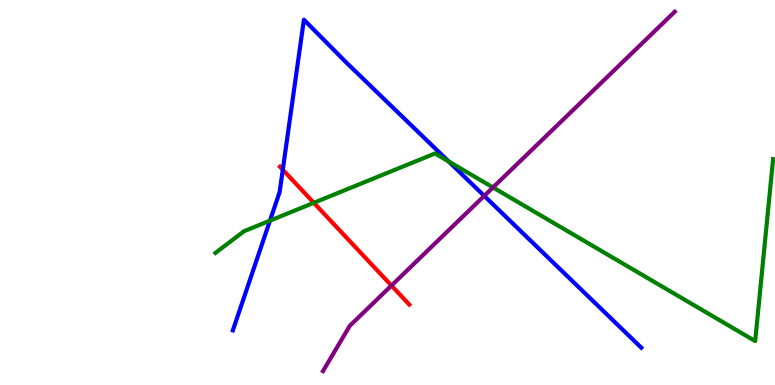[{'lines': ['blue', 'red'], 'intersections': [{'x': 3.65, 'y': 5.59}]}, {'lines': ['green', 'red'], 'intersections': [{'x': 4.05, 'y': 4.73}]}, {'lines': ['purple', 'red'], 'intersections': [{'x': 5.05, 'y': 2.58}]}, {'lines': ['blue', 'green'], 'intersections': [{'x': 3.48, 'y': 4.27}, {'x': 5.79, 'y': 5.81}]}, {'lines': ['blue', 'purple'], 'intersections': [{'x': 6.25, 'y': 4.91}]}, {'lines': ['green', 'purple'], 'intersections': [{'x': 6.36, 'y': 5.13}]}]